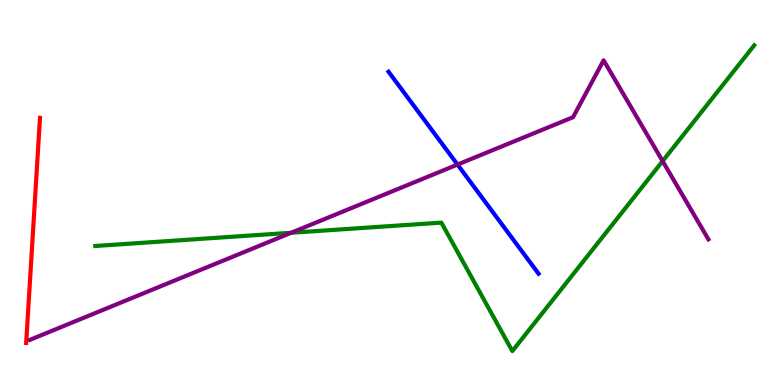[{'lines': ['blue', 'red'], 'intersections': []}, {'lines': ['green', 'red'], 'intersections': []}, {'lines': ['purple', 'red'], 'intersections': []}, {'lines': ['blue', 'green'], 'intersections': []}, {'lines': ['blue', 'purple'], 'intersections': [{'x': 5.9, 'y': 5.73}]}, {'lines': ['green', 'purple'], 'intersections': [{'x': 3.76, 'y': 3.95}, {'x': 8.55, 'y': 5.82}]}]